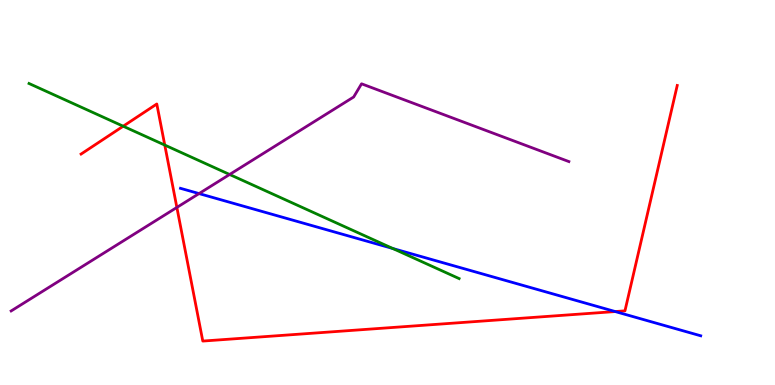[{'lines': ['blue', 'red'], 'intersections': [{'x': 7.94, 'y': 1.91}]}, {'lines': ['green', 'red'], 'intersections': [{'x': 1.59, 'y': 6.72}, {'x': 2.13, 'y': 6.23}]}, {'lines': ['purple', 'red'], 'intersections': [{'x': 2.28, 'y': 4.61}]}, {'lines': ['blue', 'green'], 'intersections': [{'x': 5.07, 'y': 3.55}]}, {'lines': ['blue', 'purple'], 'intersections': [{'x': 2.57, 'y': 4.97}]}, {'lines': ['green', 'purple'], 'intersections': [{'x': 2.96, 'y': 5.47}]}]